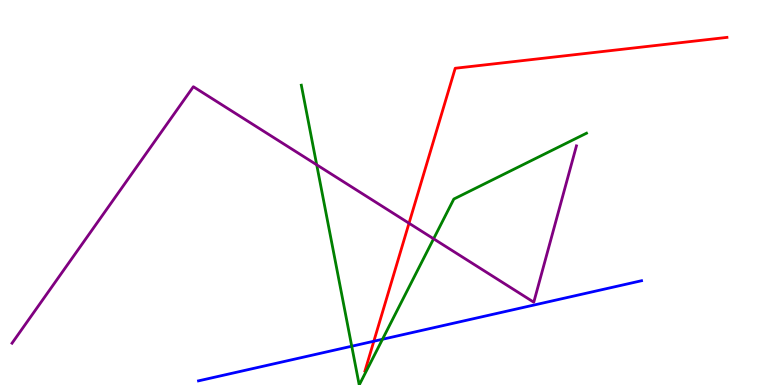[{'lines': ['blue', 'red'], 'intersections': [{'x': 4.82, 'y': 1.14}]}, {'lines': ['green', 'red'], 'intersections': []}, {'lines': ['purple', 'red'], 'intersections': [{'x': 5.28, 'y': 4.2}]}, {'lines': ['blue', 'green'], 'intersections': [{'x': 4.54, 'y': 1.01}, {'x': 4.94, 'y': 1.19}]}, {'lines': ['blue', 'purple'], 'intersections': []}, {'lines': ['green', 'purple'], 'intersections': [{'x': 4.09, 'y': 5.72}, {'x': 5.59, 'y': 3.8}]}]